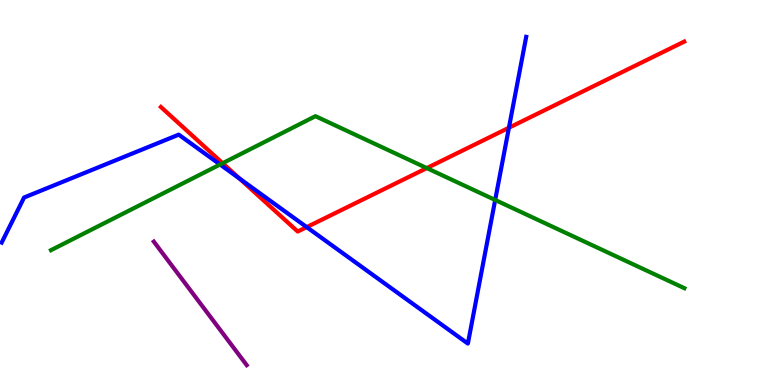[{'lines': ['blue', 'red'], 'intersections': [{'x': 3.09, 'y': 5.36}, {'x': 3.96, 'y': 4.1}, {'x': 6.57, 'y': 6.68}]}, {'lines': ['green', 'red'], 'intersections': [{'x': 2.87, 'y': 5.76}, {'x': 5.51, 'y': 5.63}]}, {'lines': ['purple', 'red'], 'intersections': []}, {'lines': ['blue', 'green'], 'intersections': [{'x': 2.84, 'y': 5.73}, {'x': 6.39, 'y': 4.81}]}, {'lines': ['blue', 'purple'], 'intersections': []}, {'lines': ['green', 'purple'], 'intersections': []}]